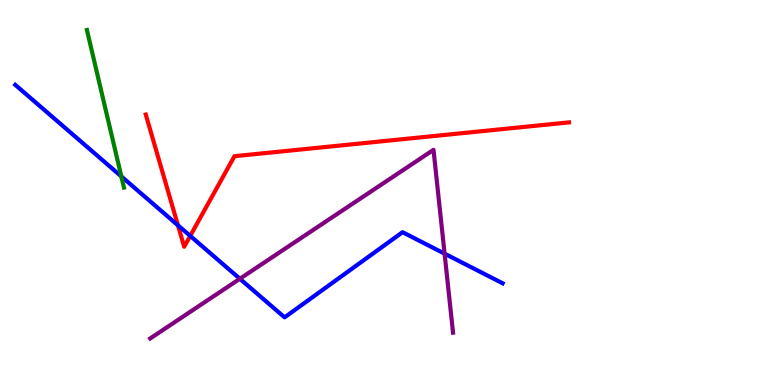[{'lines': ['blue', 'red'], 'intersections': [{'x': 2.3, 'y': 4.15}, {'x': 2.45, 'y': 3.87}]}, {'lines': ['green', 'red'], 'intersections': []}, {'lines': ['purple', 'red'], 'intersections': []}, {'lines': ['blue', 'green'], 'intersections': [{'x': 1.57, 'y': 5.42}]}, {'lines': ['blue', 'purple'], 'intersections': [{'x': 3.1, 'y': 2.76}, {'x': 5.74, 'y': 3.41}]}, {'lines': ['green', 'purple'], 'intersections': []}]